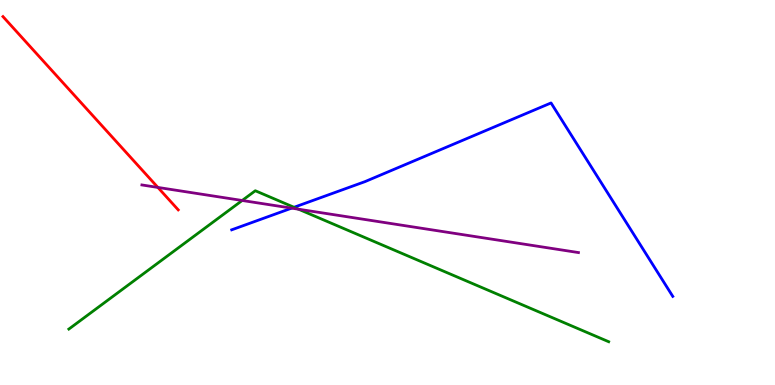[{'lines': ['blue', 'red'], 'intersections': []}, {'lines': ['green', 'red'], 'intersections': []}, {'lines': ['purple', 'red'], 'intersections': [{'x': 2.04, 'y': 5.13}]}, {'lines': ['blue', 'green'], 'intersections': [{'x': 3.79, 'y': 4.62}]}, {'lines': ['blue', 'purple'], 'intersections': [{'x': 3.76, 'y': 4.59}]}, {'lines': ['green', 'purple'], 'intersections': [{'x': 3.12, 'y': 4.79}, {'x': 3.85, 'y': 4.57}]}]